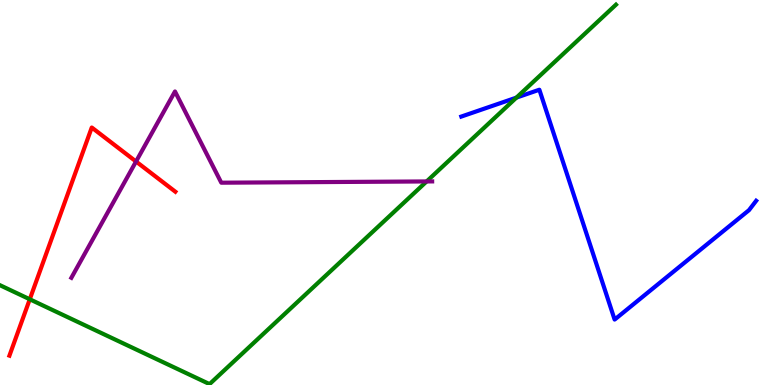[{'lines': ['blue', 'red'], 'intersections': []}, {'lines': ['green', 'red'], 'intersections': [{'x': 0.384, 'y': 2.23}]}, {'lines': ['purple', 'red'], 'intersections': [{'x': 1.76, 'y': 5.8}]}, {'lines': ['blue', 'green'], 'intersections': [{'x': 6.66, 'y': 7.46}]}, {'lines': ['blue', 'purple'], 'intersections': []}, {'lines': ['green', 'purple'], 'intersections': [{'x': 5.5, 'y': 5.29}]}]